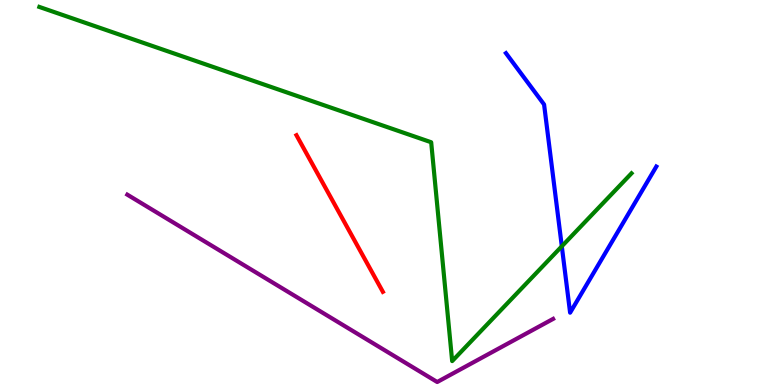[{'lines': ['blue', 'red'], 'intersections': []}, {'lines': ['green', 'red'], 'intersections': []}, {'lines': ['purple', 'red'], 'intersections': []}, {'lines': ['blue', 'green'], 'intersections': [{'x': 7.25, 'y': 3.6}]}, {'lines': ['blue', 'purple'], 'intersections': []}, {'lines': ['green', 'purple'], 'intersections': []}]